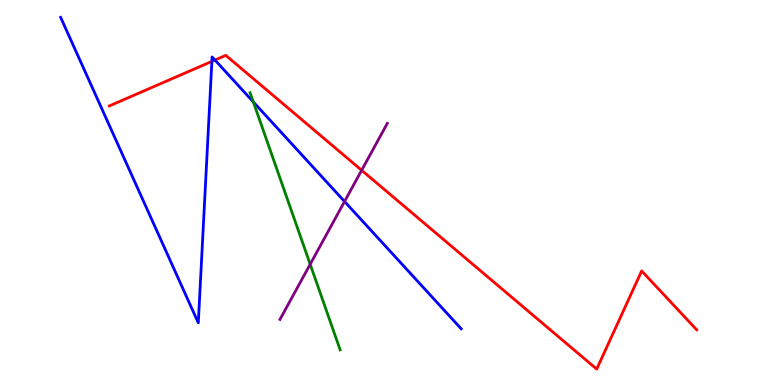[{'lines': ['blue', 'red'], 'intersections': [{'x': 2.73, 'y': 8.41}, {'x': 2.77, 'y': 8.44}]}, {'lines': ['green', 'red'], 'intersections': []}, {'lines': ['purple', 'red'], 'intersections': [{'x': 4.67, 'y': 5.58}]}, {'lines': ['blue', 'green'], 'intersections': [{'x': 3.27, 'y': 7.35}]}, {'lines': ['blue', 'purple'], 'intersections': [{'x': 4.45, 'y': 4.77}]}, {'lines': ['green', 'purple'], 'intersections': [{'x': 4.0, 'y': 3.14}]}]